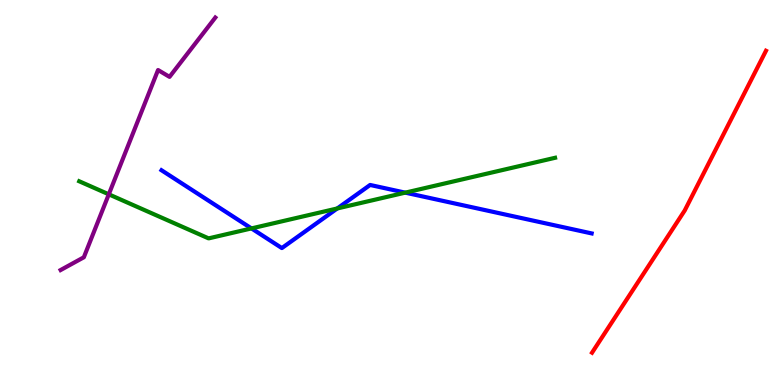[{'lines': ['blue', 'red'], 'intersections': []}, {'lines': ['green', 'red'], 'intersections': []}, {'lines': ['purple', 'red'], 'intersections': []}, {'lines': ['blue', 'green'], 'intersections': [{'x': 3.24, 'y': 4.07}, {'x': 4.35, 'y': 4.59}, {'x': 5.23, 'y': 5.0}]}, {'lines': ['blue', 'purple'], 'intersections': []}, {'lines': ['green', 'purple'], 'intersections': [{'x': 1.4, 'y': 4.95}]}]